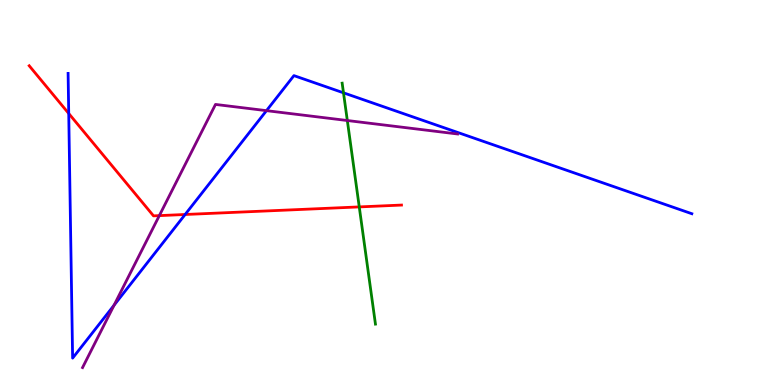[{'lines': ['blue', 'red'], 'intersections': [{'x': 0.887, 'y': 7.05}, {'x': 2.39, 'y': 4.43}]}, {'lines': ['green', 'red'], 'intersections': [{'x': 4.64, 'y': 4.63}]}, {'lines': ['purple', 'red'], 'intersections': [{'x': 2.06, 'y': 4.4}]}, {'lines': ['blue', 'green'], 'intersections': [{'x': 4.43, 'y': 7.59}]}, {'lines': ['blue', 'purple'], 'intersections': [{'x': 1.47, 'y': 2.07}, {'x': 3.44, 'y': 7.13}]}, {'lines': ['green', 'purple'], 'intersections': [{'x': 4.48, 'y': 6.87}]}]